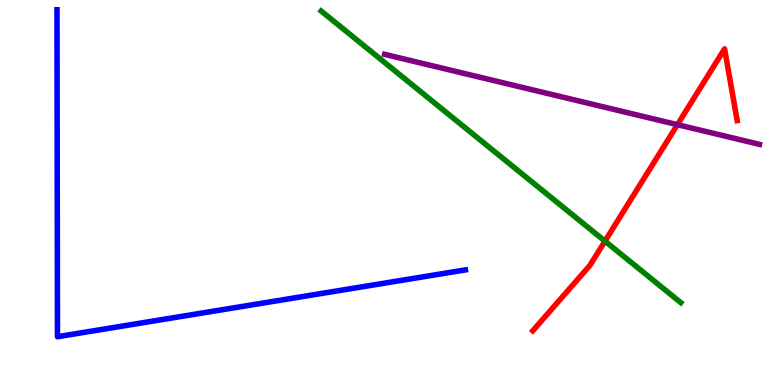[{'lines': ['blue', 'red'], 'intersections': []}, {'lines': ['green', 'red'], 'intersections': [{'x': 7.81, 'y': 3.74}]}, {'lines': ['purple', 'red'], 'intersections': [{'x': 8.74, 'y': 6.76}]}, {'lines': ['blue', 'green'], 'intersections': []}, {'lines': ['blue', 'purple'], 'intersections': []}, {'lines': ['green', 'purple'], 'intersections': []}]